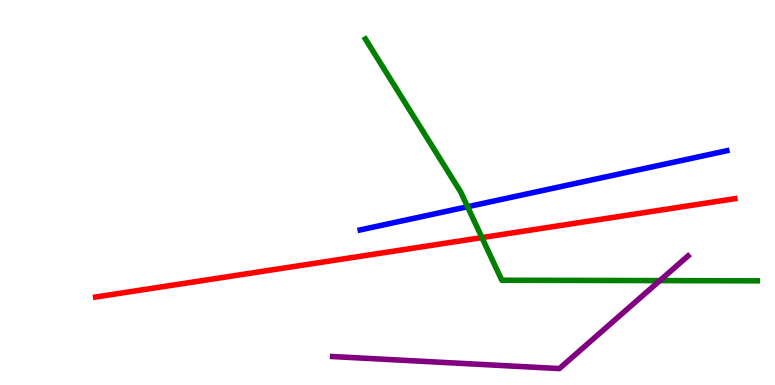[{'lines': ['blue', 'red'], 'intersections': []}, {'lines': ['green', 'red'], 'intersections': [{'x': 6.22, 'y': 3.83}]}, {'lines': ['purple', 'red'], 'intersections': []}, {'lines': ['blue', 'green'], 'intersections': [{'x': 6.03, 'y': 4.63}]}, {'lines': ['blue', 'purple'], 'intersections': []}, {'lines': ['green', 'purple'], 'intersections': [{'x': 8.51, 'y': 2.71}]}]